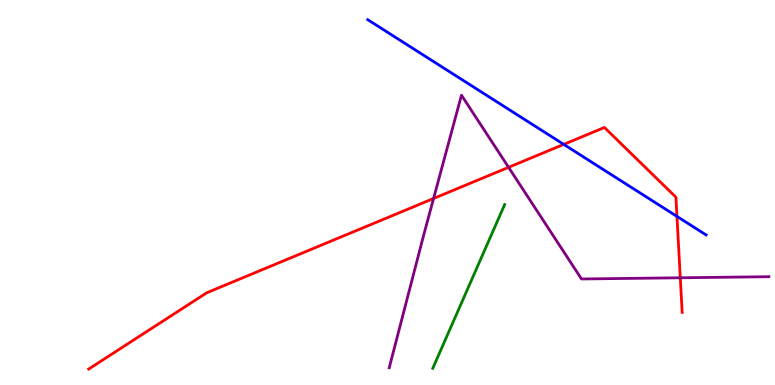[{'lines': ['blue', 'red'], 'intersections': [{'x': 7.27, 'y': 6.25}, {'x': 8.74, 'y': 4.38}]}, {'lines': ['green', 'red'], 'intersections': []}, {'lines': ['purple', 'red'], 'intersections': [{'x': 5.59, 'y': 4.84}, {'x': 6.56, 'y': 5.65}, {'x': 8.78, 'y': 2.78}]}, {'lines': ['blue', 'green'], 'intersections': []}, {'lines': ['blue', 'purple'], 'intersections': []}, {'lines': ['green', 'purple'], 'intersections': []}]